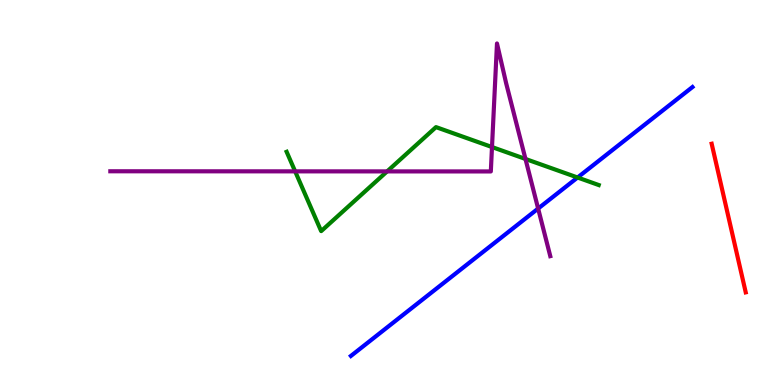[{'lines': ['blue', 'red'], 'intersections': []}, {'lines': ['green', 'red'], 'intersections': []}, {'lines': ['purple', 'red'], 'intersections': []}, {'lines': ['blue', 'green'], 'intersections': [{'x': 7.45, 'y': 5.39}]}, {'lines': ['blue', 'purple'], 'intersections': [{'x': 6.94, 'y': 4.58}]}, {'lines': ['green', 'purple'], 'intersections': [{'x': 3.81, 'y': 5.55}, {'x': 5.0, 'y': 5.55}, {'x': 6.35, 'y': 6.18}, {'x': 6.78, 'y': 5.87}]}]